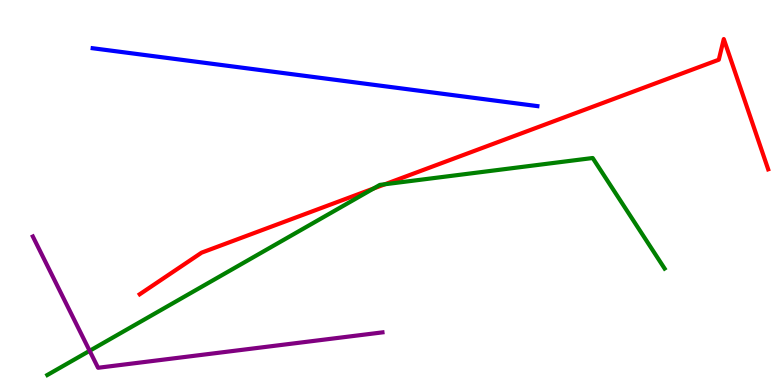[{'lines': ['blue', 'red'], 'intersections': []}, {'lines': ['green', 'red'], 'intersections': [{'x': 4.82, 'y': 5.1}, {'x': 4.97, 'y': 5.21}]}, {'lines': ['purple', 'red'], 'intersections': []}, {'lines': ['blue', 'green'], 'intersections': []}, {'lines': ['blue', 'purple'], 'intersections': []}, {'lines': ['green', 'purple'], 'intersections': [{'x': 1.16, 'y': 0.888}]}]